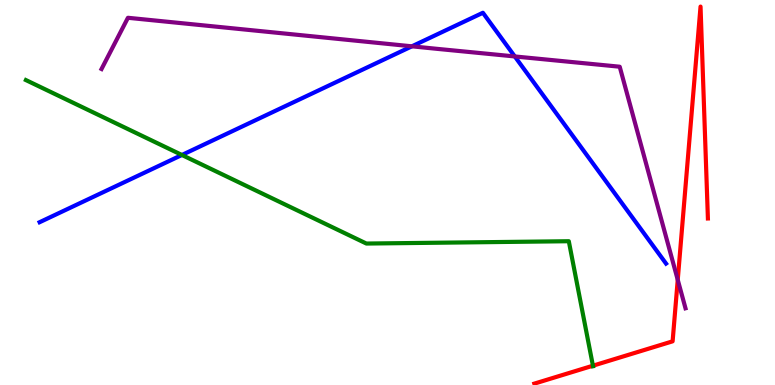[{'lines': ['blue', 'red'], 'intersections': []}, {'lines': ['green', 'red'], 'intersections': [{'x': 7.65, 'y': 0.501}]}, {'lines': ['purple', 'red'], 'intersections': [{'x': 8.75, 'y': 2.73}]}, {'lines': ['blue', 'green'], 'intersections': [{'x': 2.35, 'y': 5.97}]}, {'lines': ['blue', 'purple'], 'intersections': [{'x': 5.31, 'y': 8.8}, {'x': 6.64, 'y': 8.53}]}, {'lines': ['green', 'purple'], 'intersections': []}]